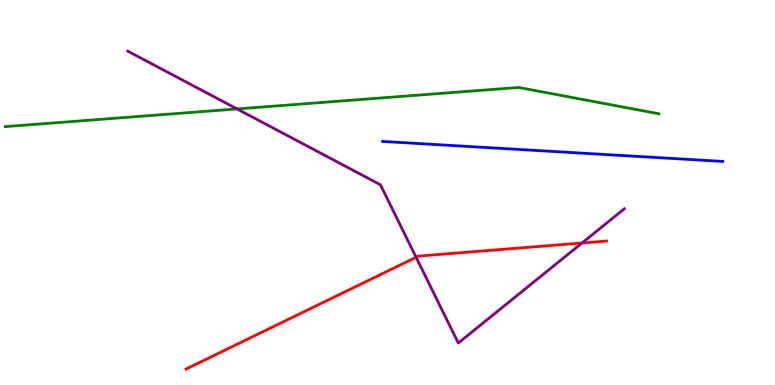[{'lines': ['blue', 'red'], 'intersections': []}, {'lines': ['green', 'red'], 'intersections': []}, {'lines': ['purple', 'red'], 'intersections': [{'x': 5.37, 'y': 3.32}, {'x': 7.51, 'y': 3.69}]}, {'lines': ['blue', 'green'], 'intersections': []}, {'lines': ['blue', 'purple'], 'intersections': []}, {'lines': ['green', 'purple'], 'intersections': [{'x': 3.06, 'y': 7.17}]}]